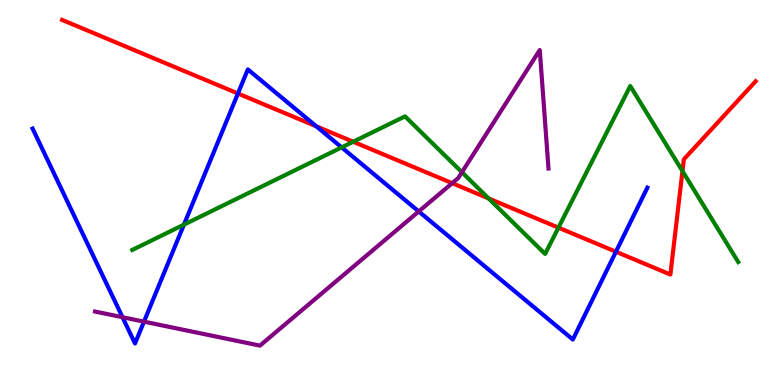[{'lines': ['blue', 'red'], 'intersections': [{'x': 3.07, 'y': 7.57}, {'x': 4.08, 'y': 6.72}, {'x': 7.95, 'y': 3.46}]}, {'lines': ['green', 'red'], 'intersections': [{'x': 4.56, 'y': 6.32}, {'x': 6.3, 'y': 4.85}, {'x': 7.21, 'y': 4.09}, {'x': 8.81, 'y': 5.56}]}, {'lines': ['purple', 'red'], 'intersections': [{'x': 5.83, 'y': 5.24}]}, {'lines': ['blue', 'green'], 'intersections': [{'x': 2.37, 'y': 4.16}, {'x': 4.41, 'y': 6.17}]}, {'lines': ['blue', 'purple'], 'intersections': [{'x': 1.58, 'y': 1.76}, {'x': 1.86, 'y': 1.65}, {'x': 5.4, 'y': 4.51}]}, {'lines': ['green', 'purple'], 'intersections': [{'x': 5.96, 'y': 5.53}]}]